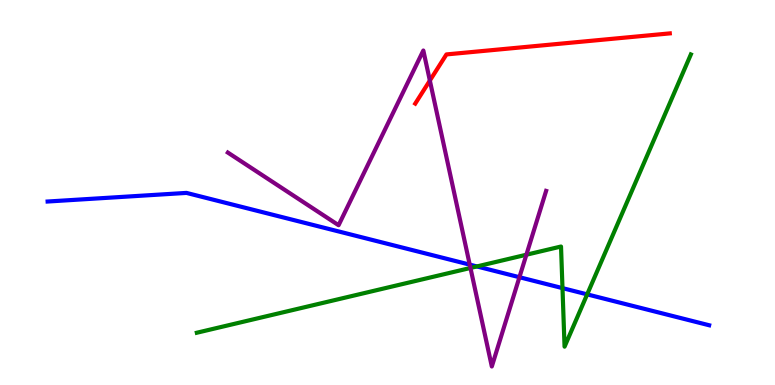[{'lines': ['blue', 'red'], 'intersections': []}, {'lines': ['green', 'red'], 'intersections': []}, {'lines': ['purple', 'red'], 'intersections': [{'x': 5.55, 'y': 7.91}]}, {'lines': ['blue', 'green'], 'intersections': [{'x': 6.15, 'y': 3.08}, {'x': 7.26, 'y': 2.52}, {'x': 7.58, 'y': 2.35}]}, {'lines': ['blue', 'purple'], 'intersections': [{'x': 6.06, 'y': 3.13}, {'x': 6.7, 'y': 2.8}]}, {'lines': ['green', 'purple'], 'intersections': [{'x': 6.07, 'y': 3.04}, {'x': 6.79, 'y': 3.38}]}]